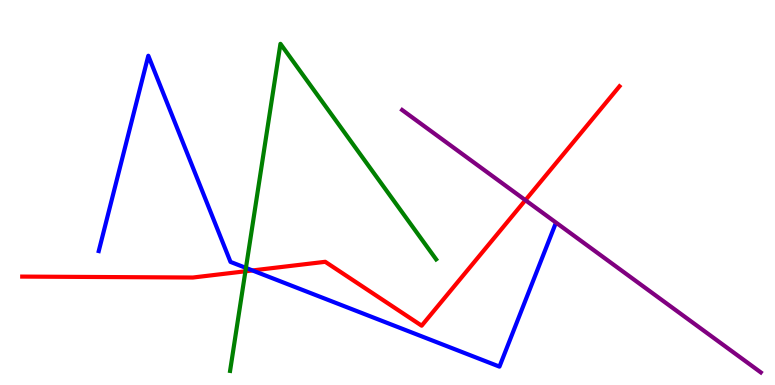[{'lines': ['blue', 'red'], 'intersections': [{'x': 3.26, 'y': 2.98}]}, {'lines': ['green', 'red'], 'intersections': [{'x': 3.17, 'y': 2.95}]}, {'lines': ['purple', 'red'], 'intersections': [{'x': 6.78, 'y': 4.8}]}, {'lines': ['blue', 'green'], 'intersections': [{'x': 3.17, 'y': 3.04}]}, {'lines': ['blue', 'purple'], 'intersections': []}, {'lines': ['green', 'purple'], 'intersections': []}]